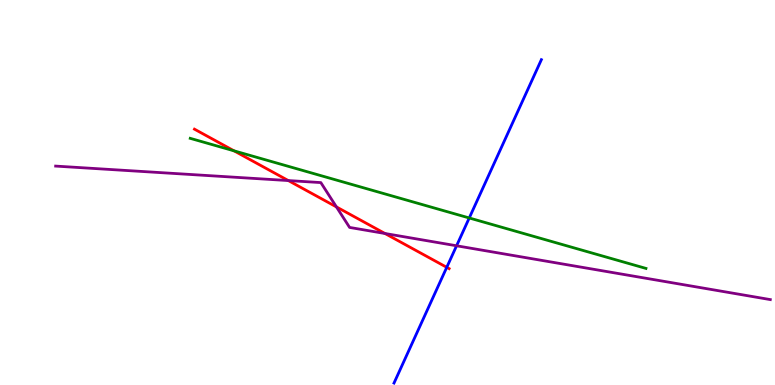[{'lines': ['blue', 'red'], 'intersections': [{'x': 5.76, 'y': 3.06}]}, {'lines': ['green', 'red'], 'intersections': [{'x': 3.02, 'y': 6.08}]}, {'lines': ['purple', 'red'], 'intersections': [{'x': 3.72, 'y': 5.31}, {'x': 4.34, 'y': 4.63}, {'x': 4.97, 'y': 3.94}]}, {'lines': ['blue', 'green'], 'intersections': [{'x': 6.05, 'y': 4.34}]}, {'lines': ['blue', 'purple'], 'intersections': [{'x': 5.89, 'y': 3.62}]}, {'lines': ['green', 'purple'], 'intersections': []}]